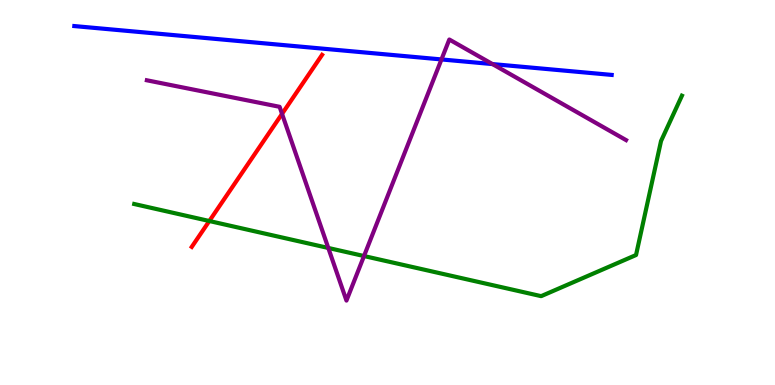[{'lines': ['blue', 'red'], 'intersections': []}, {'lines': ['green', 'red'], 'intersections': [{'x': 2.7, 'y': 4.26}]}, {'lines': ['purple', 'red'], 'intersections': [{'x': 3.64, 'y': 7.04}]}, {'lines': ['blue', 'green'], 'intersections': []}, {'lines': ['blue', 'purple'], 'intersections': [{'x': 5.7, 'y': 8.46}, {'x': 6.35, 'y': 8.34}]}, {'lines': ['green', 'purple'], 'intersections': [{'x': 4.24, 'y': 3.56}, {'x': 4.7, 'y': 3.35}]}]